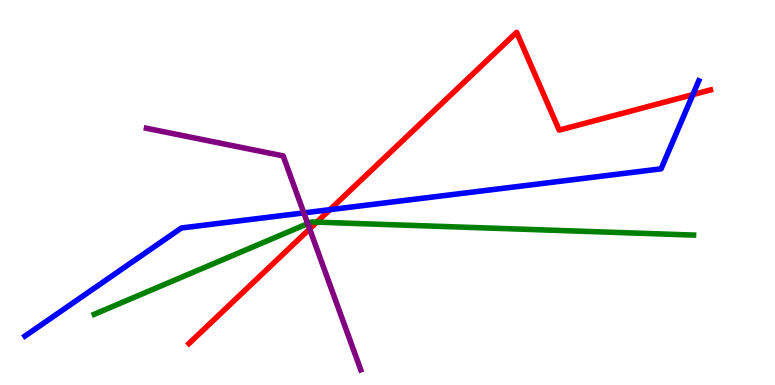[{'lines': ['blue', 'red'], 'intersections': [{'x': 4.26, 'y': 4.55}, {'x': 8.94, 'y': 7.54}]}, {'lines': ['green', 'red'], 'intersections': [{'x': 4.09, 'y': 4.23}]}, {'lines': ['purple', 'red'], 'intersections': [{'x': 4.0, 'y': 4.05}]}, {'lines': ['blue', 'green'], 'intersections': []}, {'lines': ['blue', 'purple'], 'intersections': [{'x': 3.92, 'y': 4.47}]}, {'lines': ['green', 'purple'], 'intersections': [{'x': 3.97, 'y': 4.19}]}]